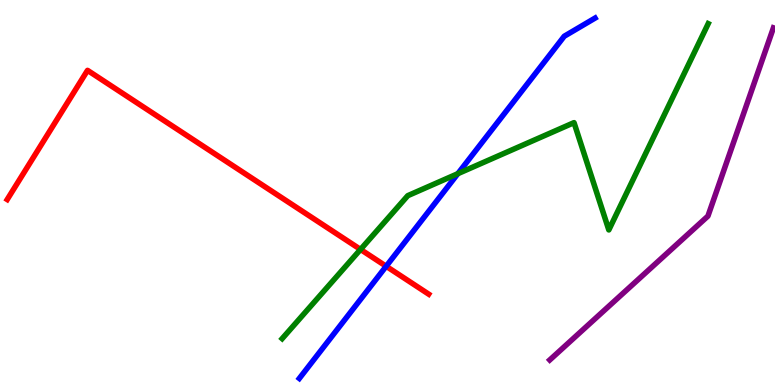[{'lines': ['blue', 'red'], 'intersections': [{'x': 4.98, 'y': 3.08}]}, {'lines': ['green', 'red'], 'intersections': [{'x': 4.65, 'y': 3.52}]}, {'lines': ['purple', 'red'], 'intersections': []}, {'lines': ['blue', 'green'], 'intersections': [{'x': 5.91, 'y': 5.49}]}, {'lines': ['blue', 'purple'], 'intersections': []}, {'lines': ['green', 'purple'], 'intersections': []}]